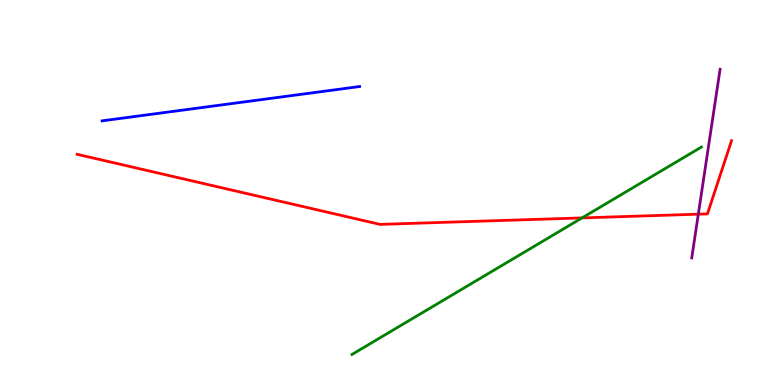[{'lines': ['blue', 'red'], 'intersections': []}, {'lines': ['green', 'red'], 'intersections': [{'x': 7.51, 'y': 4.34}]}, {'lines': ['purple', 'red'], 'intersections': [{'x': 9.01, 'y': 4.44}]}, {'lines': ['blue', 'green'], 'intersections': []}, {'lines': ['blue', 'purple'], 'intersections': []}, {'lines': ['green', 'purple'], 'intersections': []}]